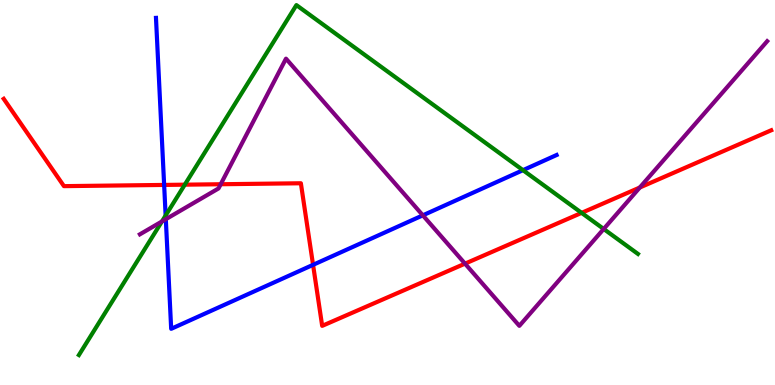[{'lines': ['blue', 'red'], 'intersections': [{'x': 2.12, 'y': 5.2}, {'x': 4.04, 'y': 3.12}]}, {'lines': ['green', 'red'], 'intersections': [{'x': 2.38, 'y': 5.2}, {'x': 7.5, 'y': 4.47}]}, {'lines': ['purple', 'red'], 'intersections': [{'x': 2.85, 'y': 5.21}, {'x': 6.0, 'y': 3.15}, {'x': 8.26, 'y': 5.13}]}, {'lines': ['blue', 'green'], 'intersections': [{'x': 2.14, 'y': 4.4}, {'x': 6.75, 'y': 5.58}]}, {'lines': ['blue', 'purple'], 'intersections': [{'x': 2.14, 'y': 4.31}, {'x': 5.46, 'y': 4.41}]}, {'lines': ['green', 'purple'], 'intersections': [{'x': 2.09, 'y': 4.25}, {'x': 7.79, 'y': 4.05}]}]